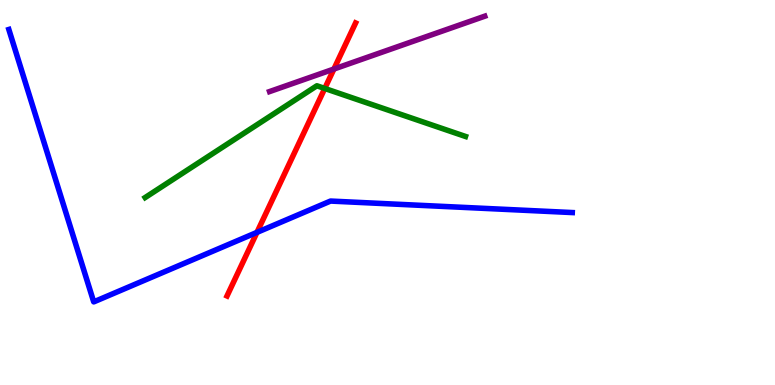[{'lines': ['blue', 'red'], 'intersections': [{'x': 3.32, 'y': 3.96}]}, {'lines': ['green', 'red'], 'intersections': [{'x': 4.19, 'y': 7.7}]}, {'lines': ['purple', 'red'], 'intersections': [{'x': 4.31, 'y': 8.21}]}, {'lines': ['blue', 'green'], 'intersections': []}, {'lines': ['blue', 'purple'], 'intersections': []}, {'lines': ['green', 'purple'], 'intersections': []}]